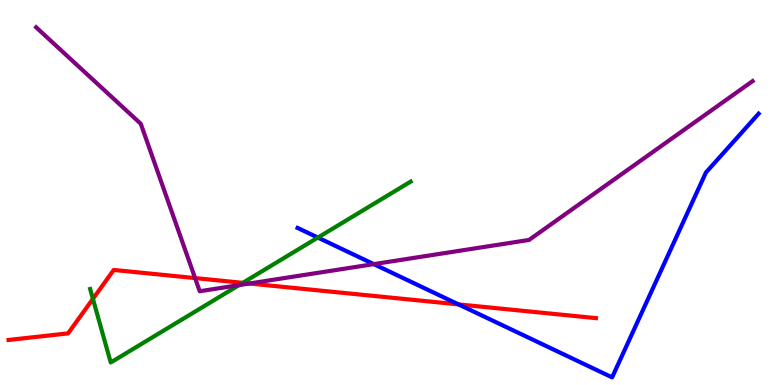[{'lines': ['blue', 'red'], 'intersections': [{'x': 5.92, 'y': 2.09}]}, {'lines': ['green', 'red'], 'intersections': [{'x': 1.2, 'y': 2.24}, {'x': 3.13, 'y': 2.65}]}, {'lines': ['purple', 'red'], 'intersections': [{'x': 2.52, 'y': 2.78}, {'x': 3.22, 'y': 2.64}]}, {'lines': ['blue', 'green'], 'intersections': [{'x': 4.1, 'y': 3.83}]}, {'lines': ['blue', 'purple'], 'intersections': [{'x': 4.82, 'y': 3.14}]}, {'lines': ['green', 'purple'], 'intersections': [{'x': 3.08, 'y': 2.59}]}]